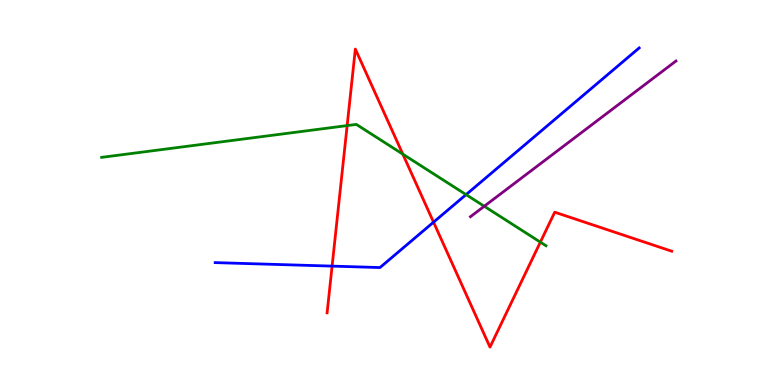[{'lines': ['blue', 'red'], 'intersections': [{'x': 4.29, 'y': 3.09}, {'x': 5.59, 'y': 4.23}]}, {'lines': ['green', 'red'], 'intersections': [{'x': 4.48, 'y': 6.74}, {'x': 5.2, 'y': 6.0}, {'x': 6.97, 'y': 3.71}]}, {'lines': ['purple', 'red'], 'intersections': []}, {'lines': ['blue', 'green'], 'intersections': [{'x': 6.01, 'y': 4.95}]}, {'lines': ['blue', 'purple'], 'intersections': []}, {'lines': ['green', 'purple'], 'intersections': [{'x': 6.25, 'y': 4.64}]}]